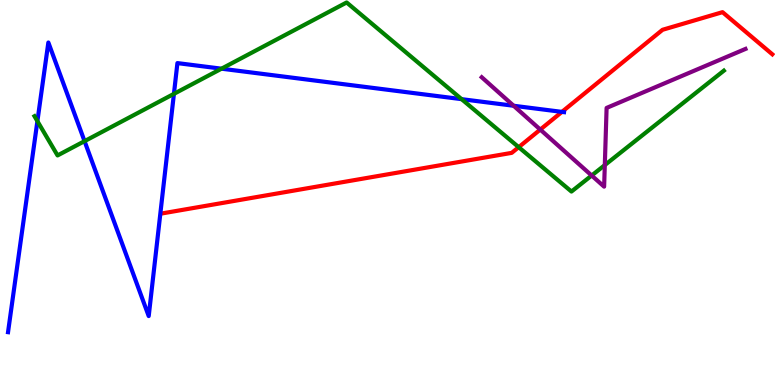[{'lines': ['blue', 'red'], 'intersections': [{'x': 7.25, 'y': 7.09}]}, {'lines': ['green', 'red'], 'intersections': [{'x': 6.69, 'y': 6.18}]}, {'lines': ['purple', 'red'], 'intersections': [{'x': 6.97, 'y': 6.63}]}, {'lines': ['blue', 'green'], 'intersections': [{'x': 0.483, 'y': 6.85}, {'x': 1.09, 'y': 6.33}, {'x': 2.24, 'y': 7.56}, {'x': 2.86, 'y': 8.22}, {'x': 5.96, 'y': 7.42}]}, {'lines': ['blue', 'purple'], 'intersections': [{'x': 6.63, 'y': 7.25}]}, {'lines': ['green', 'purple'], 'intersections': [{'x': 7.63, 'y': 5.44}, {'x': 7.8, 'y': 5.71}]}]